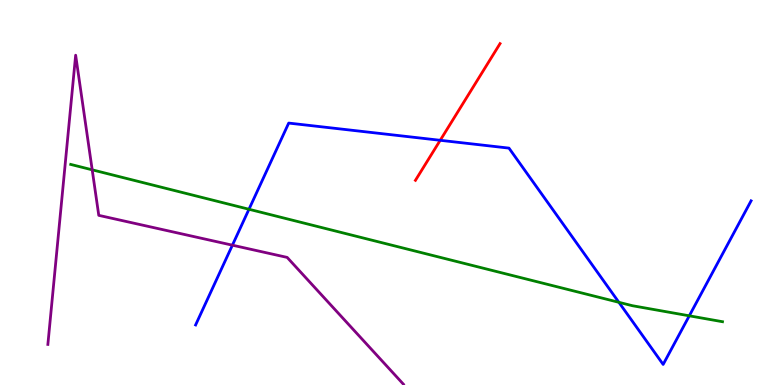[{'lines': ['blue', 'red'], 'intersections': [{'x': 5.68, 'y': 6.36}]}, {'lines': ['green', 'red'], 'intersections': []}, {'lines': ['purple', 'red'], 'intersections': []}, {'lines': ['blue', 'green'], 'intersections': [{'x': 3.21, 'y': 4.56}, {'x': 7.99, 'y': 2.15}, {'x': 8.89, 'y': 1.8}]}, {'lines': ['blue', 'purple'], 'intersections': [{'x': 3.0, 'y': 3.63}]}, {'lines': ['green', 'purple'], 'intersections': [{'x': 1.19, 'y': 5.59}]}]